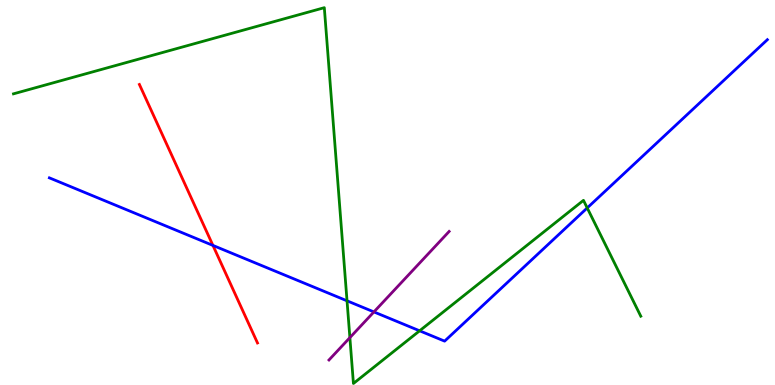[{'lines': ['blue', 'red'], 'intersections': [{'x': 2.75, 'y': 3.63}]}, {'lines': ['green', 'red'], 'intersections': []}, {'lines': ['purple', 'red'], 'intersections': []}, {'lines': ['blue', 'green'], 'intersections': [{'x': 4.48, 'y': 2.19}, {'x': 5.41, 'y': 1.41}, {'x': 7.58, 'y': 4.6}]}, {'lines': ['blue', 'purple'], 'intersections': [{'x': 4.82, 'y': 1.9}]}, {'lines': ['green', 'purple'], 'intersections': [{'x': 4.51, 'y': 1.23}]}]